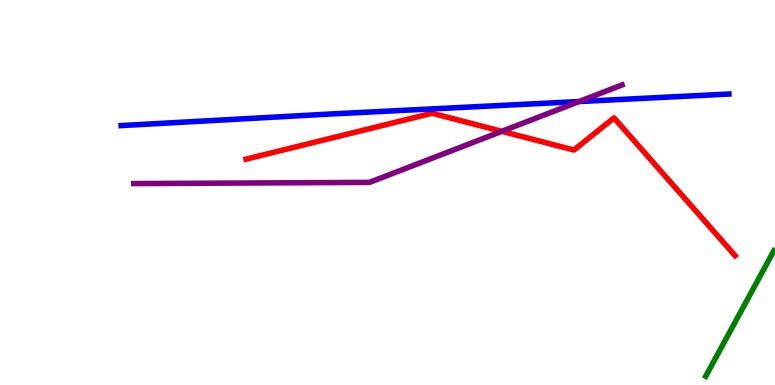[{'lines': ['blue', 'red'], 'intersections': []}, {'lines': ['green', 'red'], 'intersections': []}, {'lines': ['purple', 'red'], 'intersections': [{'x': 6.48, 'y': 6.59}]}, {'lines': ['blue', 'green'], 'intersections': []}, {'lines': ['blue', 'purple'], 'intersections': [{'x': 7.47, 'y': 7.36}]}, {'lines': ['green', 'purple'], 'intersections': []}]